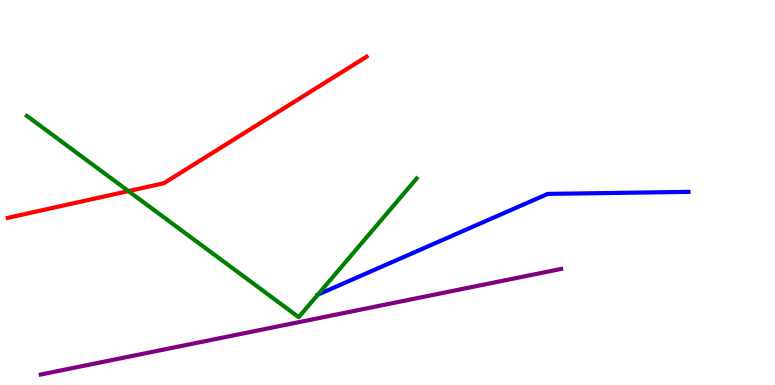[{'lines': ['blue', 'red'], 'intersections': []}, {'lines': ['green', 'red'], 'intersections': [{'x': 1.66, 'y': 5.04}]}, {'lines': ['purple', 'red'], 'intersections': []}, {'lines': ['blue', 'green'], 'intersections': [{'x': 4.1, 'y': 2.35}]}, {'lines': ['blue', 'purple'], 'intersections': []}, {'lines': ['green', 'purple'], 'intersections': []}]